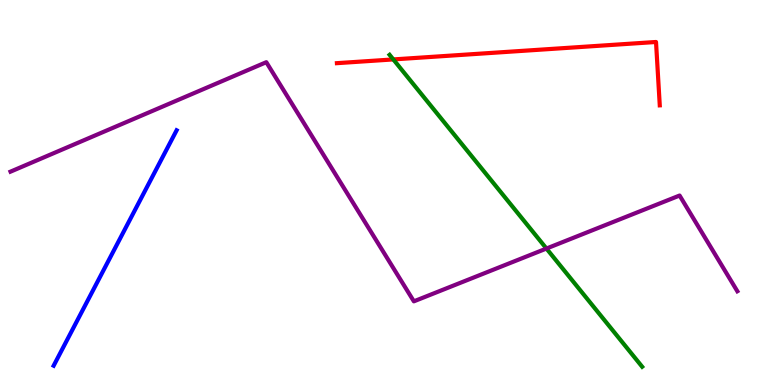[{'lines': ['blue', 'red'], 'intersections': []}, {'lines': ['green', 'red'], 'intersections': [{'x': 5.08, 'y': 8.46}]}, {'lines': ['purple', 'red'], 'intersections': []}, {'lines': ['blue', 'green'], 'intersections': []}, {'lines': ['blue', 'purple'], 'intersections': []}, {'lines': ['green', 'purple'], 'intersections': [{'x': 7.05, 'y': 3.54}]}]